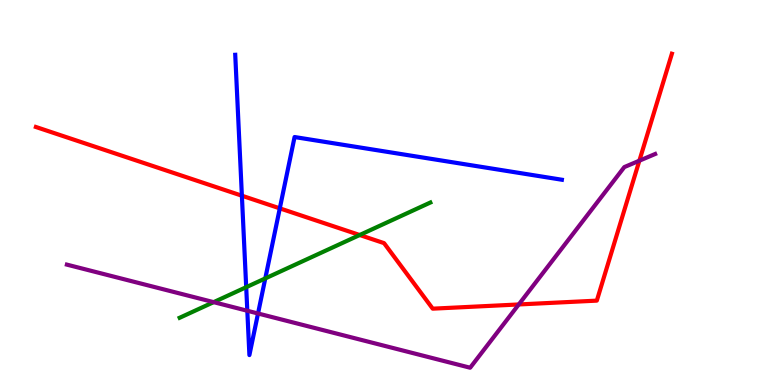[{'lines': ['blue', 'red'], 'intersections': [{'x': 3.12, 'y': 4.92}, {'x': 3.61, 'y': 4.59}]}, {'lines': ['green', 'red'], 'intersections': [{'x': 4.64, 'y': 3.9}]}, {'lines': ['purple', 'red'], 'intersections': [{'x': 6.69, 'y': 2.09}, {'x': 8.25, 'y': 5.83}]}, {'lines': ['blue', 'green'], 'intersections': [{'x': 3.18, 'y': 2.54}, {'x': 3.42, 'y': 2.77}]}, {'lines': ['blue', 'purple'], 'intersections': [{'x': 3.19, 'y': 1.93}, {'x': 3.33, 'y': 1.86}]}, {'lines': ['green', 'purple'], 'intersections': [{'x': 2.76, 'y': 2.15}]}]